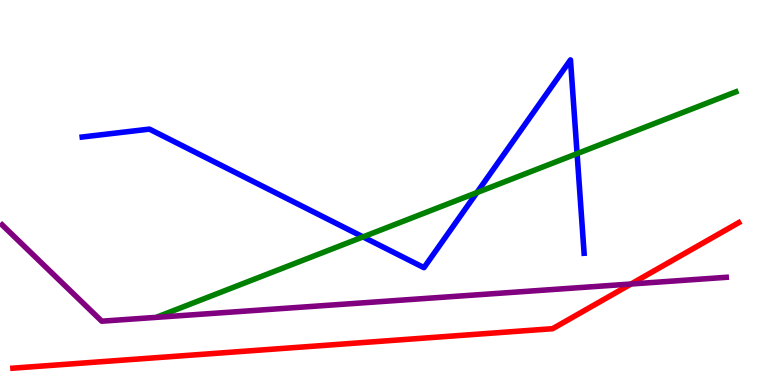[{'lines': ['blue', 'red'], 'intersections': []}, {'lines': ['green', 'red'], 'intersections': []}, {'lines': ['purple', 'red'], 'intersections': [{'x': 8.14, 'y': 2.62}]}, {'lines': ['blue', 'green'], 'intersections': [{'x': 4.68, 'y': 3.85}, {'x': 6.15, 'y': 5.0}, {'x': 7.45, 'y': 6.01}]}, {'lines': ['blue', 'purple'], 'intersections': []}, {'lines': ['green', 'purple'], 'intersections': []}]